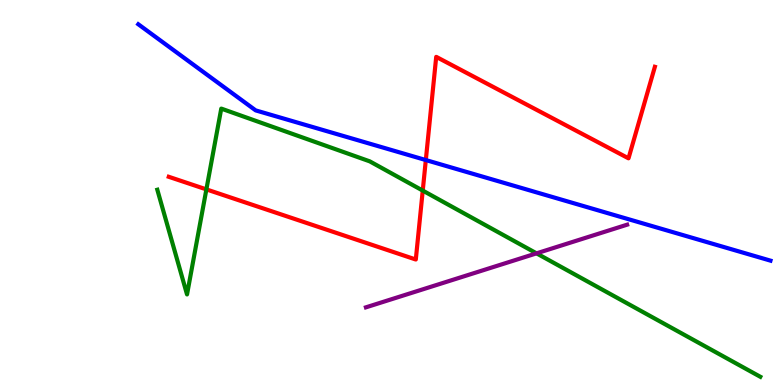[{'lines': ['blue', 'red'], 'intersections': [{'x': 5.49, 'y': 5.84}]}, {'lines': ['green', 'red'], 'intersections': [{'x': 2.66, 'y': 5.08}, {'x': 5.45, 'y': 5.05}]}, {'lines': ['purple', 'red'], 'intersections': []}, {'lines': ['blue', 'green'], 'intersections': []}, {'lines': ['blue', 'purple'], 'intersections': []}, {'lines': ['green', 'purple'], 'intersections': [{'x': 6.92, 'y': 3.42}]}]